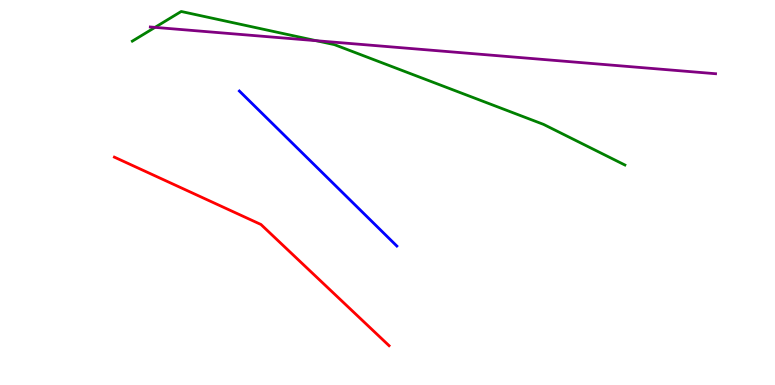[{'lines': ['blue', 'red'], 'intersections': []}, {'lines': ['green', 'red'], 'intersections': []}, {'lines': ['purple', 'red'], 'intersections': []}, {'lines': ['blue', 'green'], 'intersections': []}, {'lines': ['blue', 'purple'], 'intersections': []}, {'lines': ['green', 'purple'], 'intersections': [{'x': 2.0, 'y': 9.29}, {'x': 4.08, 'y': 8.94}]}]